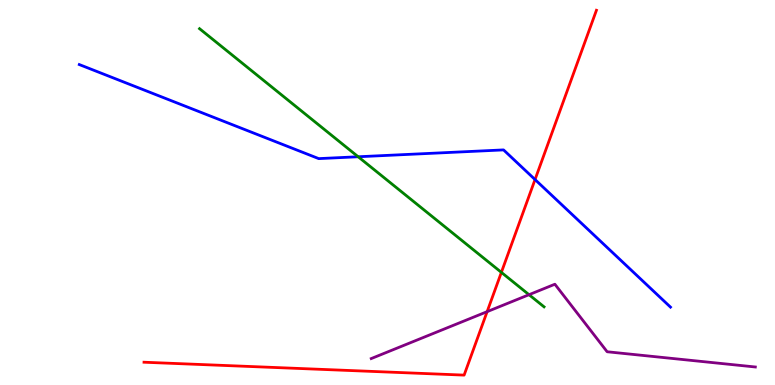[{'lines': ['blue', 'red'], 'intersections': [{'x': 6.9, 'y': 5.34}]}, {'lines': ['green', 'red'], 'intersections': [{'x': 6.47, 'y': 2.93}]}, {'lines': ['purple', 'red'], 'intersections': [{'x': 6.29, 'y': 1.91}]}, {'lines': ['blue', 'green'], 'intersections': [{'x': 4.62, 'y': 5.93}]}, {'lines': ['blue', 'purple'], 'intersections': []}, {'lines': ['green', 'purple'], 'intersections': [{'x': 6.83, 'y': 2.35}]}]